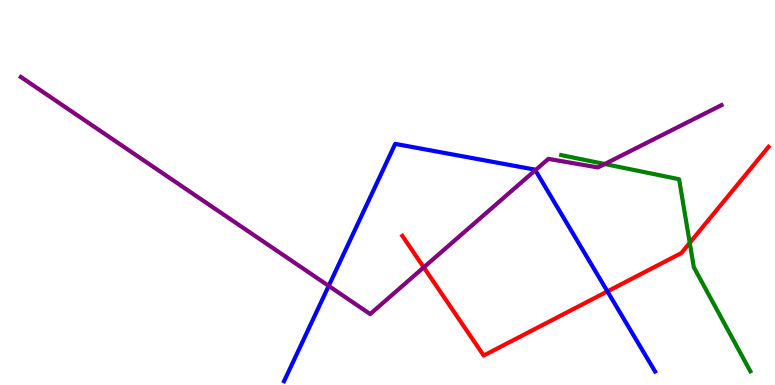[{'lines': ['blue', 'red'], 'intersections': [{'x': 7.84, 'y': 2.43}]}, {'lines': ['green', 'red'], 'intersections': [{'x': 8.9, 'y': 3.69}]}, {'lines': ['purple', 'red'], 'intersections': [{'x': 5.47, 'y': 3.06}]}, {'lines': ['blue', 'green'], 'intersections': []}, {'lines': ['blue', 'purple'], 'intersections': [{'x': 4.24, 'y': 2.57}, {'x': 6.91, 'y': 5.58}]}, {'lines': ['green', 'purple'], 'intersections': [{'x': 7.8, 'y': 5.74}]}]